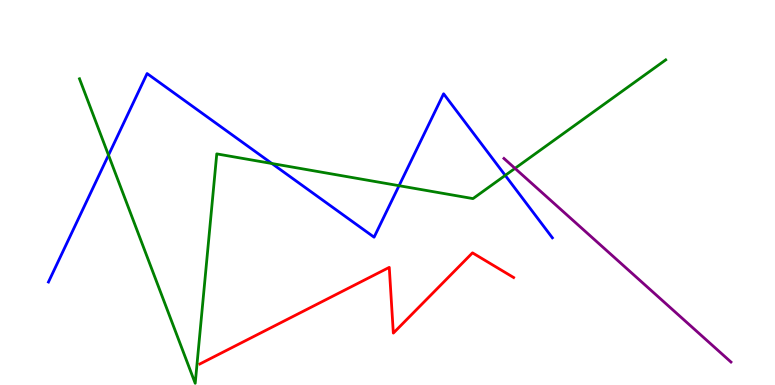[{'lines': ['blue', 'red'], 'intersections': []}, {'lines': ['green', 'red'], 'intersections': []}, {'lines': ['purple', 'red'], 'intersections': []}, {'lines': ['blue', 'green'], 'intersections': [{'x': 1.4, 'y': 5.97}, {'x': 3.51, 'y': 5.75}, {'x': 5.15, 'y': 5.18}, {'x': 6.52, 'y': 5.44}]}, {'lines': ['blue', 'purple'], 'intersections': []}, {'lines': ['green', 'purple'], 'intersections': [{'x': 6.65, 'y': 5.63}]}]